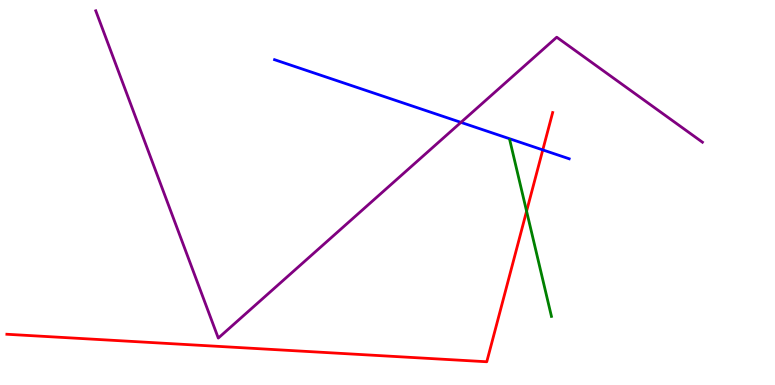[{'lines': ['blue', 'red'], 'intersections': [{'x': 7.0, 'y': 6.11}]}, {'lines': ['green', 'red'], 'intersections': [{'x': 6.79, 'y': 4.51}]}, {'lines': ['purple', 'red'], 'intersections': []}, {'lines': ['blue', 'green'], 'intersections': []}, {'lines': ['blue', 'purple'], 'intersections': [{'x': 5.95, 'y': 6.82}]}, {'lines': ['green', 'purple'], 'intersections': []}]